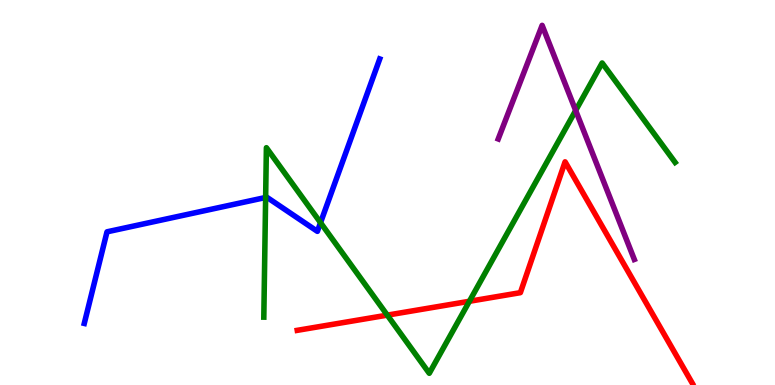[{'lines': ['blue', 'red'], 'intersections': []}, {'lines': ['green', 'red'], 'intersections': [{'x': 5.0, 'y': 1.81}, {'x': 6.06, 'y': 2.17}]}, {'lines': ['purple', 'red'], 'intersections': []}, {'lines': ['blue', 'green'], 'intersections': [{'x': 3.43, 'y': 4.87}, {'x': 4.14, 'y': 4.22}]}, {'lines': ['blue', 'purple'], 'intersections': []}, {'lines': ['green', 'purple'], 'intersections': [{'x': 7.43, 'y': 7.13}]}]